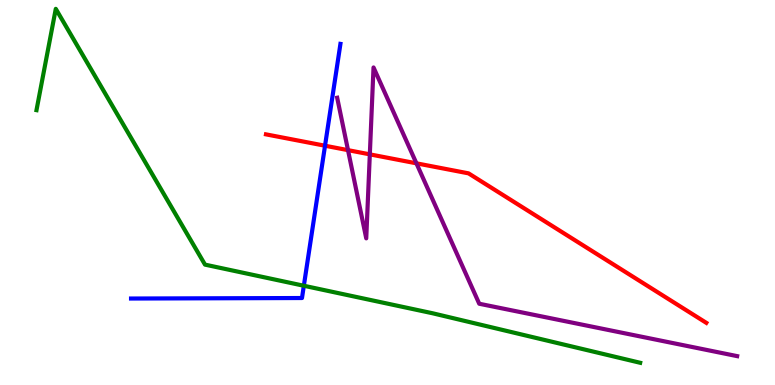[{'lines': ['blue', 'red'], 'intersections': [{'x': 4.19, 'y': 6.21}]}, {'lines': ['green', 'red'], 'intersections': []}, {'lines': ['purple', 'red'], 'intersections': [{'x': 4.49, 'y': 6.1}, {'x': 4.77, 'y': 5.99}, {'x': 5.37, 'y': 5.76}]}, {'lines': ['blue', 'green'], 'intersections': [{'x': 3.92, 'y': 2.58}]}, {'lines': ['blue', 'purple'], 'intersections': []}, {'lines': ['green', 'purple'], 'intersections': []}]